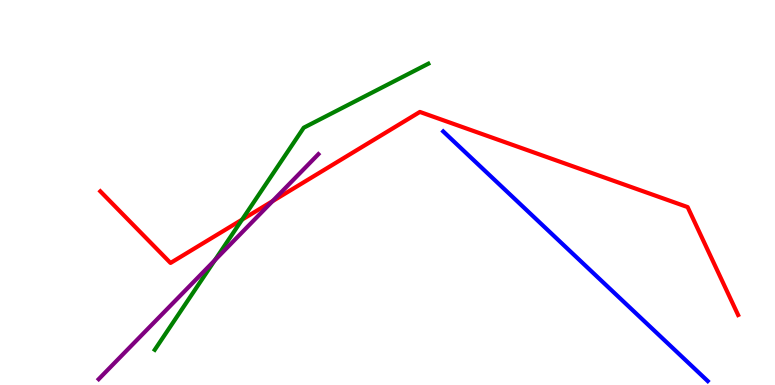[{'lines': ['blue', 'red'], 'intersections': []}, {'lines': ['green', 'red'], 'intersections': [{'x': 3.12, 'y': 4.3}]}, {'lines': ['purple', 'red'], 'intersections': [{'x': 3.52, 'y': 4.77}]}, {'lines': ['blue', 'green'], 'intersections': []}, {'lines': ['blue', 'purple'], 'intersections': []}, {'lines': ['green', 'purple'], 'intersections': [{'x': 2.77, 'y': 3.24}]}]